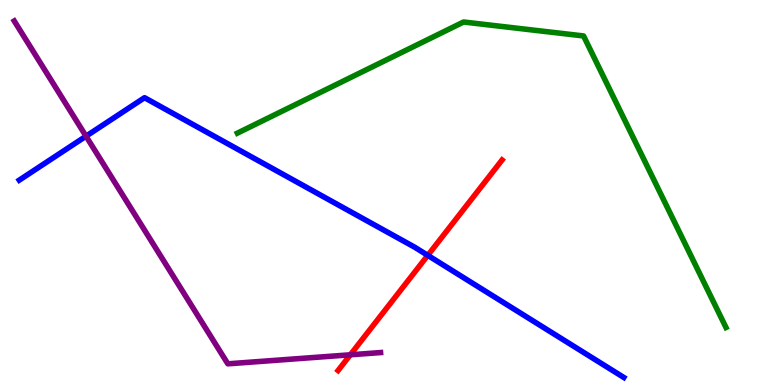[{'lines': ['blue', 'red'], 'intersections': [{'x': 5.52, 'y': 3.37}]}, {'lines': ['green', 'red'], 'intersections': []}, {'lines': ['purple', 'red'], 'intersections': [{'x': 4.52, 'y': 0.785}]}, {'lines': ['blue', 'green'], 'intersections': []}, {'lines': ['blue', 'purple'], 'intersections': [{'x': 1.11, 'y': 6.46}]}, {'lines': ['green', 'purple'], 'intersections': []}]